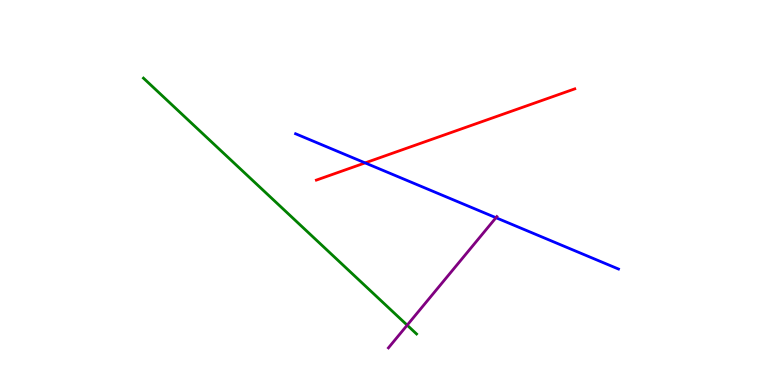[{'lines': ['blue', 'red'], 'intersections': [{'x': 4.71, 'y': 5.77}]}, {'lines': ['green', 'red'], 'intersections': []}, {'lines': ['purple', 'red'], 'intersections': []}, {'lines': ['blue', 'green'], 'intersections': []}, {'lines': ['blue', 'purple'], 'intersections': [{'x': 6.4, 'y': 4.35}]}, {'lines': ['green', 'purple'], 'intersections': [{'x': 5.25, 'y': 1.55}]}]